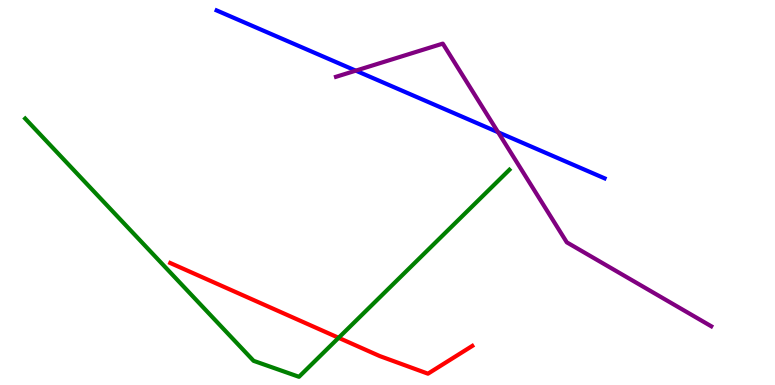[{'lines': ['blue', 'red'], 'intersections': []}, {'lines': ['green', 'red'], 'intersections': [{'x': 4.37, 'y': 1.23}]}, {'lines': ['purple', 'red'], 'intersections': []}, {'lines': ['blue', 'green'], 'intersections': []}, {'lines': ['blue', 'purple'], 'intersections': [{'x': 4.59, 'y': 8.17}, {'x': 6.43, 'y': 6.57}]}, {'lines': ['green', 'purple'], 'intersections': []}]